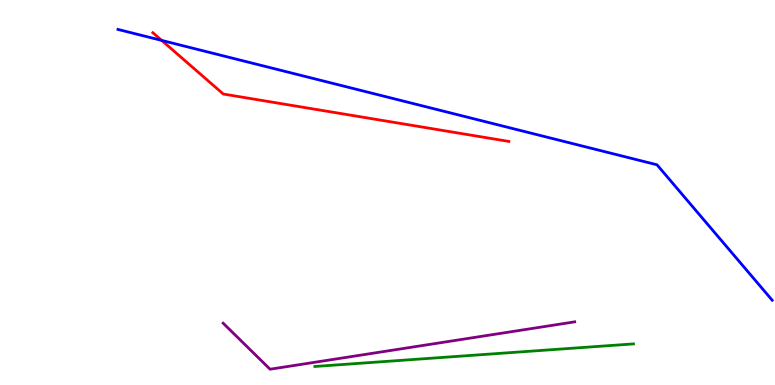[{'lines': ['blue', 'red'], 'intersections': [{'x': 2.09, 'y': 8.95}]}, {'lines': ['green', 'red'], 'intersections': []}, {'lines': ['purple', 'red'], 'intersections': []}, {'lines': ['blue', 'green'], 'intersections': []}, {'lines': ['blue', 'purple'], 'intersections': []}, {'lines': ['green', 'purple'], 'intersections': []}]